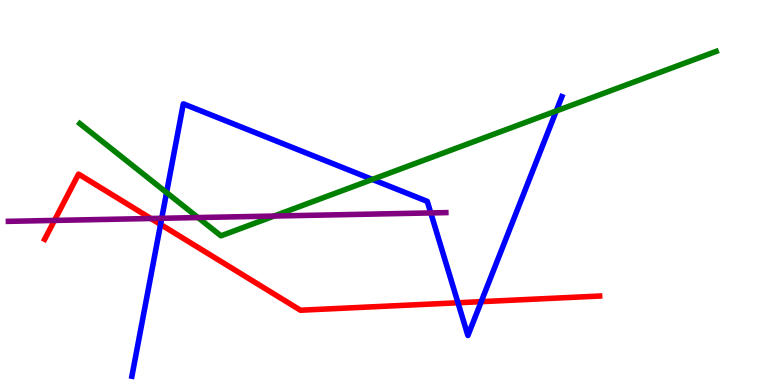[{'lines': ['blue', 'red'], 'intersections': [{'x': 2.07, 'y': 4.17}, {'x': 5.91, 'y': 2.14}, {'x': 6.21, 'y': 2.16}]}, {'lines': ['green', 'red'], 'intersections': []}, {'lines': ['purple', 'red'], 'intersections': [{'x': 0.703, 'y': 4.27}, {'x': 1.95, 'y': 4.32}]}, {'lines': ['blue', 'green'], 'intersections': [{'x': 2.15, 'y': 5.0}, {'x': 4.8, 'y': 5.34}, {'x': 7.18, 'y': 7.12}]}, {'lines': ['blue', 'purple'], 'intersections': [{'x': 2.09, 'y': 4.33}, {'x': 5.56, 'y': 4.47}]}, {'lines': ['green', 'purple'], 'intersections': [{'x': 2.55, 'y': 4.35}, {'x': 3.54, 'y': 4.39}]}]